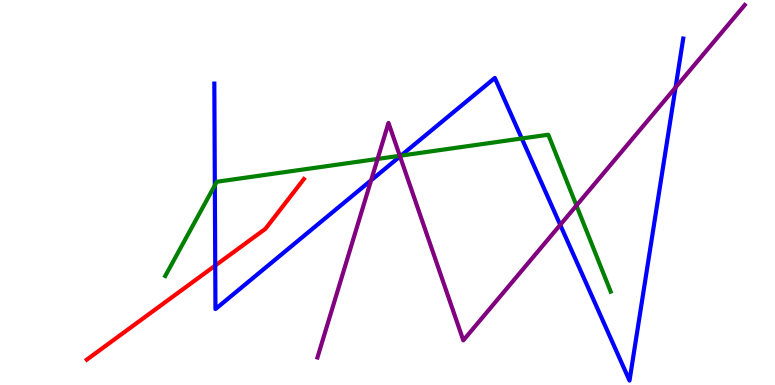[{'lines': ['blue', 'red'], 'intersections': [{'x': 2.78, 'y': 3.1}]}, {'lines': ['green', 'red'], 'intersections': []}, {'lines': ['purple', 'red'], 'intersections': []}, {'lines': ['blue', 'green'], 'intersections': [{'x': 2.77, 'y': 5.18}, {'x': 5.17, 'y': 5.96}, {'x': 6.73, 'y': 6.4}]}, {'lines': ['blue', 'purple'], 'intersections': [{'x': 4.79, 'y': 5.32}, {'x': 5.16, 'y': 5.94}, {'x': 7.23, 'y': 4.16}, {'x': 8.72, 'y': 7.73}]}, {'lines': ['green', 'purple'], 'intersections': [{'x': 4.87, 'y': 5.87}, {'x': 5.16, 'y': 5.95}, {'x': 7.44, 'y': 4.66}]}]